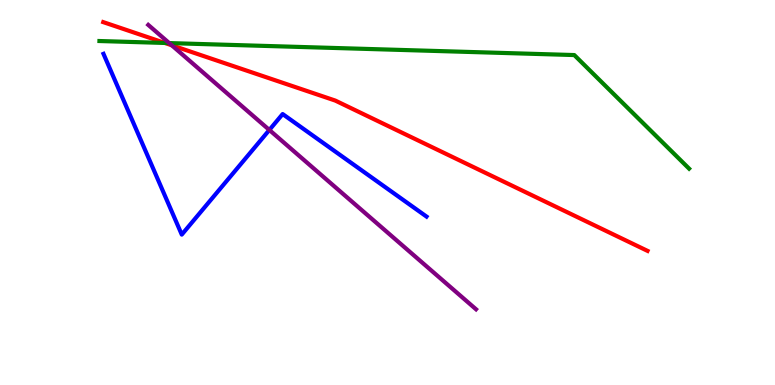[{'lines': ['blue', 'red'], 'intersections': []}, {'lines': ['green', 'red'], 'intersections': [{'x': 2.13, 'y': 8.88}]}, {'lines': ['purple', 'red'], 'intersections': [{'x': 2.22, 'y': 8.82}]}, {'lines': ['blue', 'green'], 'intersections': []}, {'lines': ['blue', 'purple'], 'intersections': [{'x': 3.48, 'y': 6.62}]}, {'lines': ['green', 'purple'], 'intersections': [{'x': 2.18, 'y': 8.88}]}]